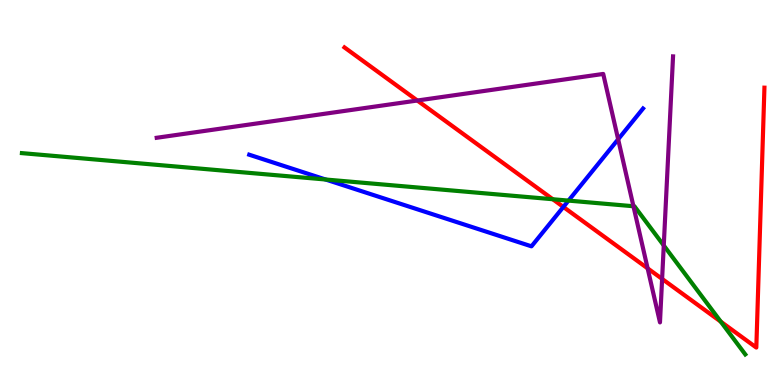[{'lines': ['blue', 'red'], 'intersections': [{'x': 7.27, 'y': 4.62}]}, {'lines': ['green', 'red'], 'intersections': [{'x': 7.13, 'y': 4.83}, {'x': 9.3, 'y': 1.65}]}, {'lines': ['purple', 'red'], 'intersections': [{'x': 5.38, 'y': 7.39}, {'x': 8.36, 'y': 3.03}, {'x': 8.54, 'y': 2.76}]}, {'lines': ['blue', 'green'], 'intersections': [{'x': 4.2, 'y': 5.34}, {'x': 7.34, 'y': 4.79}]}, {'lines': ['blue', 'purple'], 'intersections': [{'x': 7.98, 'y': 6.38}]}, {'lines': ['green', 'purple'], 'intersections': [{'x': 8.17, 'y': 4.64}, {'x': 8.56, 'y': 3.62}]}]